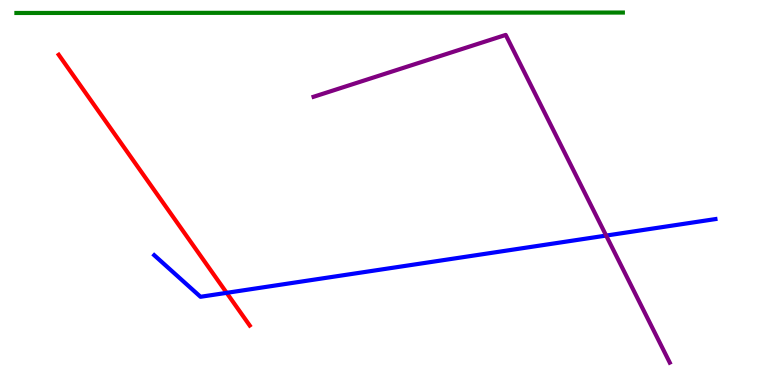[{'lines': ['blue', 'red'], 'intersections': [{'x': 2.92, 'y': 2.39}]}, {'lines': ['green', 'red'], 'intersections': []}, {'lines': ['purple', 'red'], 'intersections': []}, {'lines': ['blue', 'green'], 'intersections': []}, {'lines': ['blue', 'purple'], 'intersections': [{'x': 7.82, 'y': 3.88}]}, {'lines': ['green', 'purple'], 'intersections': []}]